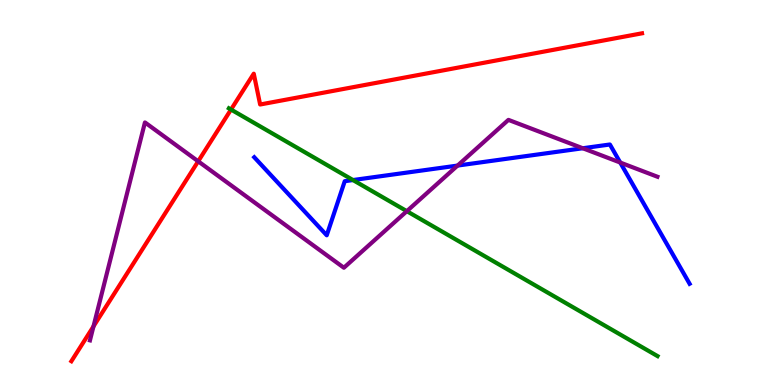[{'lines': ['blue', 'red'], 'intersections': []}, {'lines': ['green', 'red'], 'intersections': [{'x': 2.98, 'y': 7.15}]}, {'lines': ['purple', 'red'], 'intersections': [{'x': 1.21, 'y': 1.52}, {'x': 2.56, 'y': 5.81}]}, {'lines': ['blue', 'green'], 'intersections': [{'x': 4.55, 'y': 5.32}]}, {'lines': ['blue', 'purple'], 'intersections': [{'x': 5.9, 'y': 5.7}, {'x': 7.52, 'y': 6.15}, {'x': 8.0, 'y': 5.78}]}, {'lines': ['green', 'purple'], 'intersections': [{'x': 5.25, 'y': 4.51}]}]